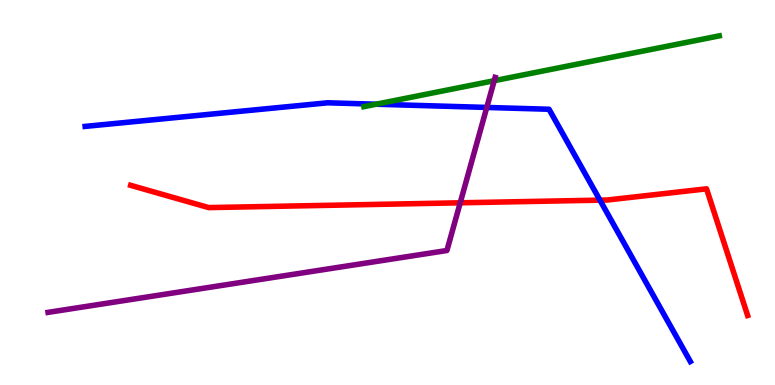[{'lines': ['blue', 'red'], 'intersections': [{'x': 7.74, 'y': 4.8}]}, {'lines': ['green', 'red'], 'intersections': []}, {'lines': ['purple', 'red'], 'intersections': [{'x': 5.94, 'y': 4.73}]}, {'lines': ['blue', 'green'], 'intersections': [{'x': 4.85, 'y': 7.29}]}, {'lines': ['blue', 'purple'], 'intersections': [{'x': 6.28, 'y': 7.21}]}, {'lines': ['green', 'purple'], 'intersections': [{'x': 6.38, 'y': 7.9}]}]